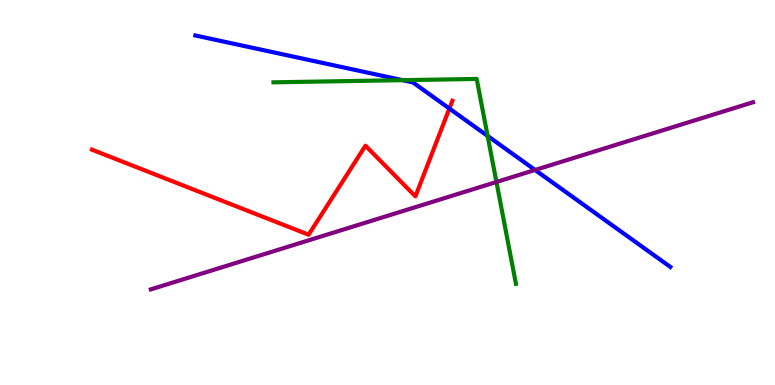[{'lines': ['blue', 'red'], 'intersections': [{'x': 5.8, 'y': 7.18}]}, {'lines': ['green', 'red'], 'intersections': []}, {'lines': ['purple', 'red'], 'intersections': []}, {'lines': ['blue', 'green'], 'intersections': [{'x': 5.19, 'y': 7.92}, {'x': 6.29, 'y': 6.47}]}, {'lines': ['blue', 'purple'], 'intersections': [{'x': 6.9, 'y': 5.59}]}, {'lines': ['green', 'purple'], 'intersections': [{'x': 6.41, 'y': 5.27}]}]